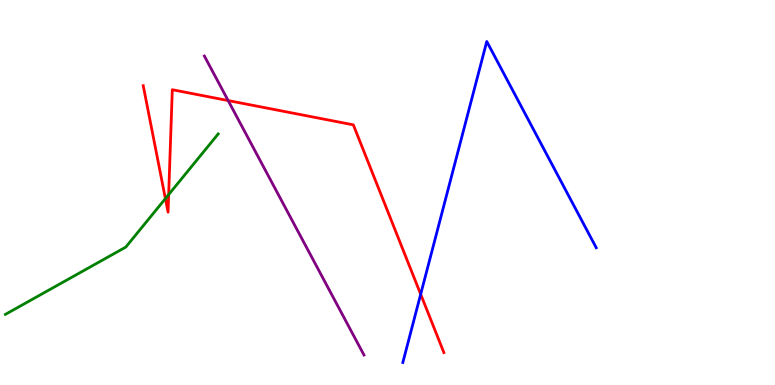[{'lines': ['blue', 'red'], 'intersections': [{'x': 5.43, 'y': 2.36}]}, {'lines': ['green', 'red'], 'intersections': [{'x': 2.13, 'y': 4.84}, {'x': 2.18, 'y': 4.95}]}, {'lines': ['purple', 'red'], 'intersections': [{'x': 2.94, 'y': 7.39}]}, {'lines': ['blue', 'green'], 'intersections': []}, {'lines': ['blue', 'purple'], 'intersections': []}, {'lines': ['green', 'purple'], 'intersections': []}]